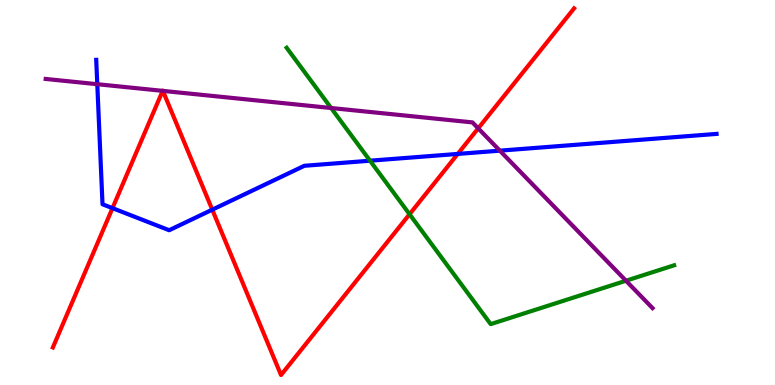[{'lines': ['blue', 'red'], 'intersections': [{'x': 1.45, 'y': 4.59}, {'x': 2.74, 'y': 4.55}, {'x': 5.91, 'y': 6.0}]}, {'lines': ['green', 'red'], 'intersections': [{'x': 5.28, 'y': 4.44}]}, {'lines': ['purple', 'red'], 'intersections': [{'x': 2.1, 'y': 7.64}, {'x': 2.1, 'y': 7.64}, {'x': 6.17, 'y': 6.67}]}, {'lines': ['blue', 'green'], 'intersections': [{'x': 4.77, 'y': 5.83}]}, {'lines': ['blue', 'purple'], 'intersections': [{'x': 1.26, 'y': 7.81}, {'x': 6.45, 'y': 6.09}]}, {'lines': ['green', 'purple'], 'intersections': [{'x': 4.27, 'y': 7.19}, {'x': 8.08, 'y': 2.71}]}]